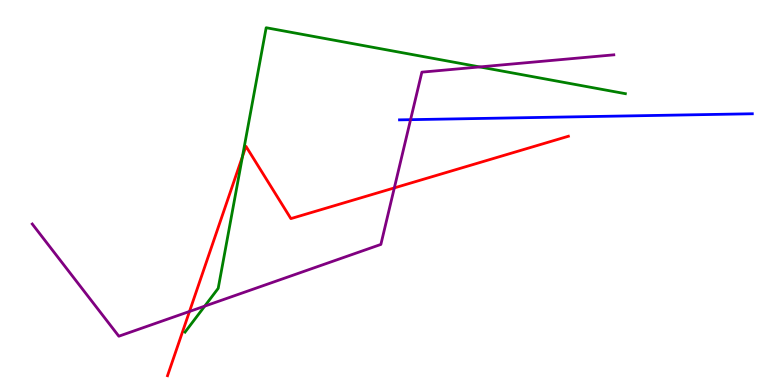[{'lines': ['blue', 'red'], 'intersections': []}, {'lines': ['green', 'red'], 'intersections': [{'x': 3.13, 'y': 5.93}]}, {'lines': ['purple', 'red'], 'intersections': [{'x': 2.45, 'y': 1.91}, {'x': 5.09, 'y': 5.12}]}, {'lines': ['blue', 'green'], 'intersections': []}, {'lines': ['blue', 'purple'], 'intersections': [{'x': 5.3, 'y': 6.89}]}, {'lines': ['green', 'purple'], 'intersections': [{'x': 2.64, 'y': 2.05}, {'x': 6.19, 'y': 8.26}]}]